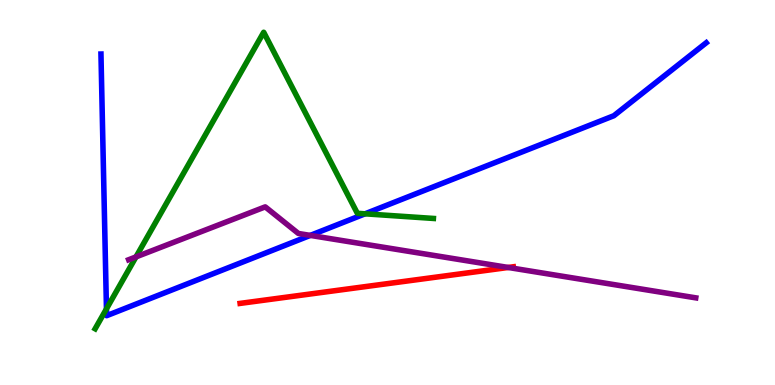[{'lines': ['blue', 'red'], 'intersections': []}, {'lines': ['green', 'red'], 'intersections': []}, {'lines': ['purple', 'red'], 'intersections': [{'x': 6.56, 'y': 3.05}]}, {'lines': ['blue', 'green'], 'intersections': [{'x': 1.37, 'y': 1.98}, {'x': 4.71, 'y': 4.45}]}, {'lines': ['blue', 'purple'], 'intersections': [{'x': 4.0, 'y': 3.89}]}, {'lines': ['green', 'purple'], 'intersections': [{'x': 1.75, 'y': 3.33}]}]